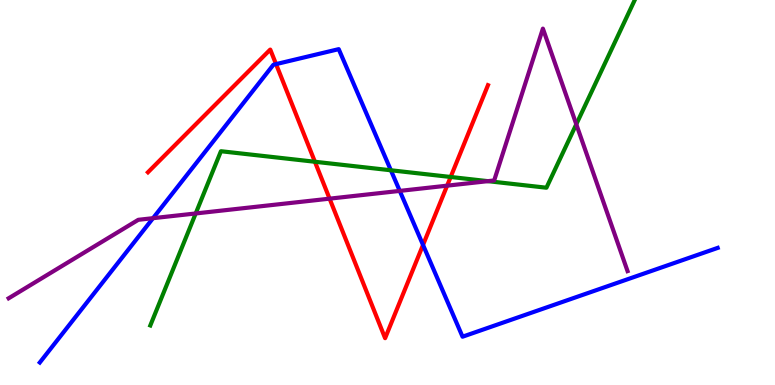[{'lines': ['blue', 'red'], 'intersections': [{'x': 3.56, 'y': 8.33}, {'x': 5.46, 'y': 3.64}]}, {'lines': ['green', 'red'], 'intersections': [{'x': 4.06, 'y': 5.8}, {'x': 5.81, 'y': 5.4}]}, {'lines': ['purple', 'red'], 'intersections': [{'x': 4.25, 'y': 4.84}, {'x': 5.77, 'y': 5.18}]}, {'lines': ['blue', 'green'], 'intersections': [{'x': 5.04, 'y': 5.58}]}, {'lines': ['blue', 'purple'], 'intersections': [{'x': 1.97, 'y': 4.33}, {'x': 5.16, 'y': 5.04}]}, {'lines': ['green', 'purple'], 'intersections': [{'x': 2.53, 'y': 4.46}, {'x': 6.3, 'y': 5.29}, {'x': 7.44, 'y': 6.77}]}]